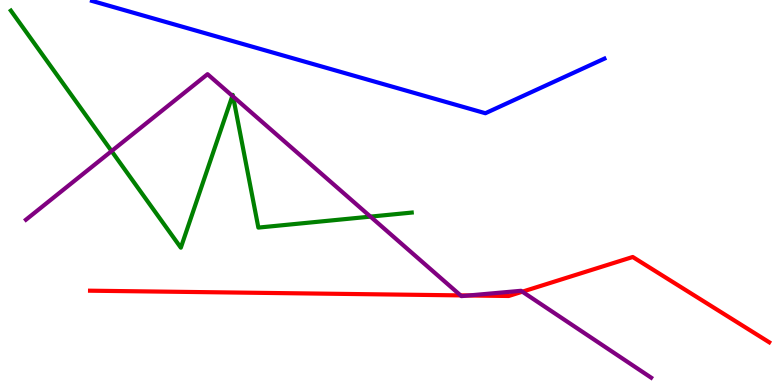[{'lines': ['blue', 'red'], 'intersections': []}, {'lines': ['green', 'red'], 'intersections': []}, {'lines': ['purple', 'red'], 'intersections': [{'x': 5.94, 'y': 2.33}, {'x': 6.05, 'y': 2.33}, {'x': 6.74, 'y': 2.42}]}, {'lines': ['blue', 'green'], 'intersections': []}, {'lines': ['blue', 'purple'], 'intersections': []}, {'lines': ['green', 'purple'], 'intersections': [{'x': 1.44, 'y': 6.08}, {'x': 3.0, 'y': 7.51}, {'x': 3.01, 'y': 7.49}, {'x': 4.78, 'y': 4.37}]}]